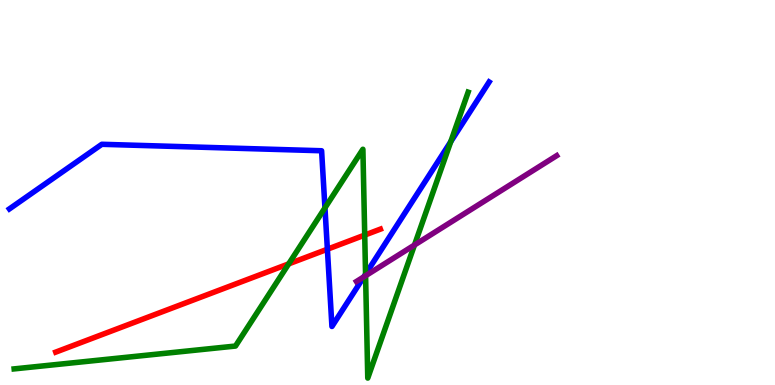[{'lines': ['blue', 'red'], 'intersections': [{'x': 4.22, 'y': 3.53}]}, {'lines': ['green', 'red'], 'intersections': [{'x': 3.73, 'y': 3.15}, {'x': 4.71, 'y': 3.89}]}, {'lines': ['purple', 'red'], 'intersections': []}, {'lines': ['blue', 'green'], 'intersections': [{'x': 4.19, 'y': 4.6}, {'x': 4.72, 'y': 2.88}, {'x': 5.82, 'y': 6.32}]}, {'lines': ['blue', 'purple'], 'intersections': [{'x': 4.7, 'y': 2.81}]}, {'lines': ['green', 'purple'], 'intersections': [{'x': 4.72, 'y': 2.84}, {'x': 5.35, 'y': 3.64}]}]